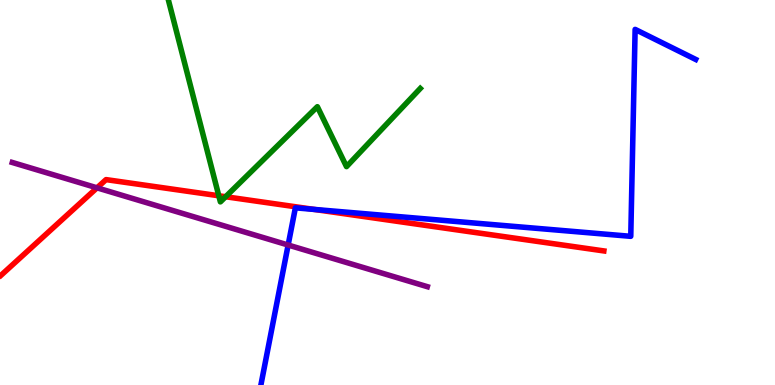[{'lines': ['blue', 'red'], 'intersections': [{'x': 4.05, 'y': 4.56}]}, {'lines': ['green', 'red'], 'intersections': [{'x': 2.82, 'y': 4.92}, {'x': 2.91, 'y': 4.89}]}, {'lines': ['purple', 'red'], 'intersections': [{'x': 1.25, 'y': 5.12}]}, {'lines': ['blue', 'green'], 'intersections': []}, {'lines': ['blue', 'purple'], 'intersections': [{'x': 3.72, 'y': 3.64}]}, {'lines': ['green', 'purple'], 'intersections': []}]